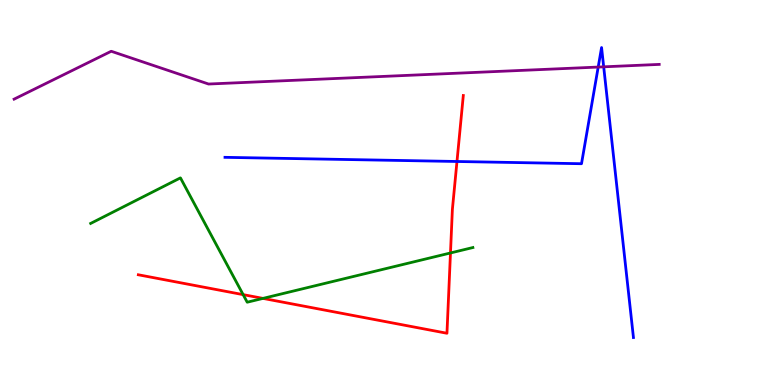[{'lines': ['blue', 'red'], 'intersections': [{'x': 5.9, 'y': 5.81}]}, {'lines': ['green', 'red'], 'intersections': [{'x': 3.14, 'y': 2.35}, {'x': 3.39, 'y': 2.25}, {'x': 5.81, 'y': 3.43}]}, {'lines': ['purple', 'red'], 'intersections': []}, {'lines': ['blue', 'green'], 'intersections': []}, {'lines': ['blue', 'purple'], 'intersections': [{'x': 7.72, 'y': 8.26}, {'x': 7.79, 'y': 8.26}]}, {'lines': ['green', 'purple'], 'intersections': []}]